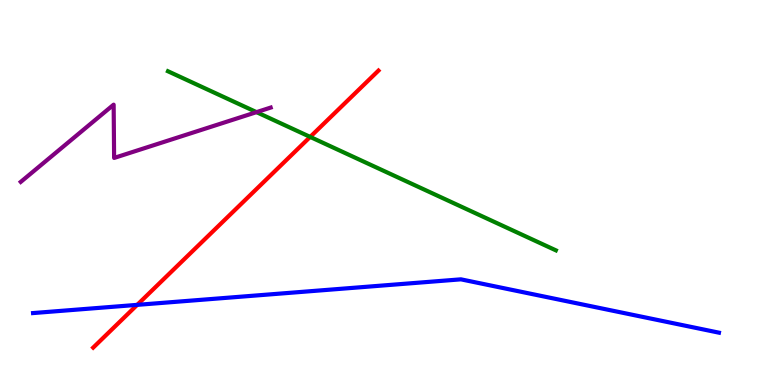[{'lines': ['blue', 'red'], 'intersections': [{'x': 1.77, 'y': 2.08}]}, {'lines': ['green', 'red'], 'intersections': [{'x': 4.0, 'y': 6.44}]}, {'lines': ['purple', 'red'], 'intersections': []}, {'lines': ['blue', 'green'], 'intersections': []}, {'lines': ['blue', 'purple'], 'intersections': []}, {'lines': ['green', 'purple'], 'intersections': [{'x': 3.31, 'y': 7.09}]}]